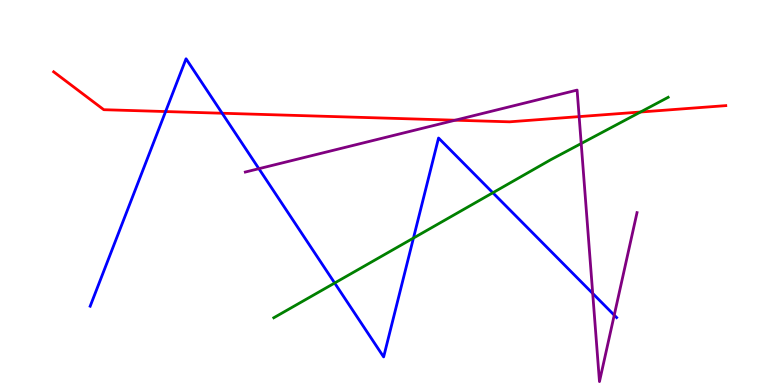[{'lines': ['blue', 'red'], 'intersections': [{'x': 2.14, 'y': 7.1}, {'x': 2.87, 'y': 7.06}]}, {'lines': ['green', 'red'], 'intersections': [{'x': 8.26, 'y': 7.09}]}, {'lines': ['purple', 'red'], 'intersections': [{'x': 5.87, 'y': 6.88}, {'x': 7.47, 'y': 6.97}]}, {'lines': ['blue', 'green'], 'intersections': [{'x': 4.32, 'y': 2.65}, {'x': 5.33, 'y': 3.82}, {'x': 6.36, 'y': 4.99}]}, {'lines': ['blue', 'purple'], 'intersections': [{'x': 3.34, 'y': 5.62}, {'x': 7.65, 'y': 2.38}, {'x': 7.93, 'y': 1.81}]}, {'lines': ['green', 'purple'], 'intersections': [{'x': 7.5, 'y': 6.27}]}]